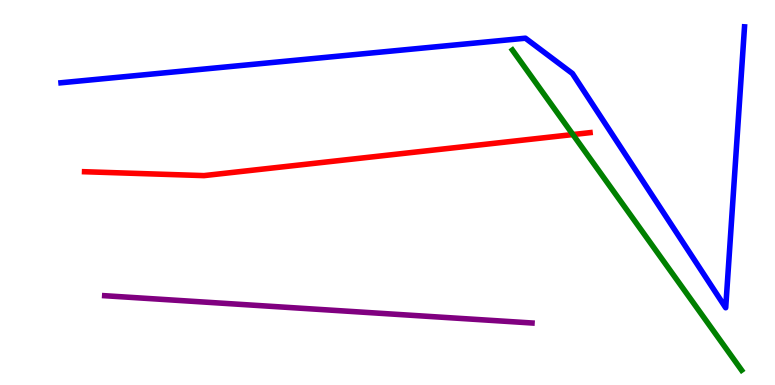[{'lines': ['blue', 'red'], 'intersections': []}, {'lines': ['green', 'red'], 'intersections': [{'x': 7.39, 'y': 6.51}]}, {'lines': ['purple', 'red'], 'intersections': []}, {'lines': ['blue', 'green'], 'intersections': []}, {'lines': ['blue', 'purple'], 'intersections': []}, {'lines': ['green', 'purple'], 'intersections': []}]